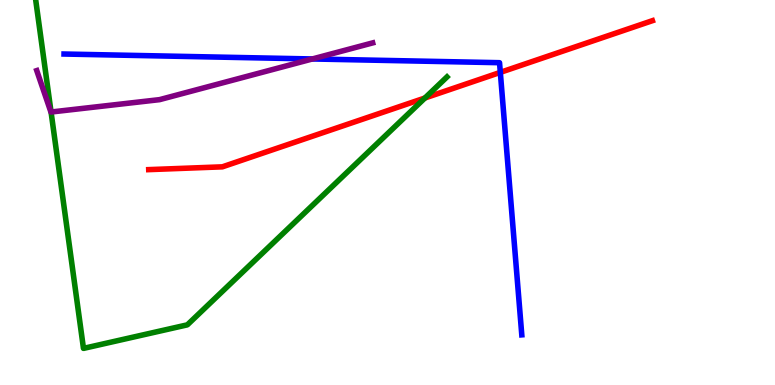[{'lines': ['blue', 'red'], 'intersections': [{'x': 6.46, 'y': 8.12}]}, {'lines': ['green', 'red'], 'intersections': [{'x': 5.48, 'y': 7.45}]}, {'lines': ['purple', 'red'], 'intersections': []}, {'lines': ['blue', 'green'], 'intersections': []}, {'lines': ['blue', 'purple'], 'intersections': [{'x': 4.03, 'y': 8.47}]}, {'lines': ['green', 'purple'], 'intersections': [{'x': 0.659, 'y': 7.09}]}]